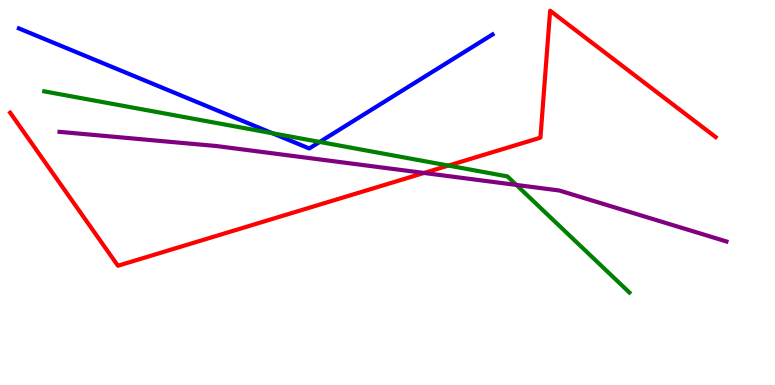[{'lines': ['blue', 'red'], 'intersections': []}, {'lines': ['green', 'red'], 'intersections': [{'x': 5.79, 'y': 5.7}]}, {'lines': ['purple', 'red'], 'intersections': [{'x': 5.47, 'y': 5.51}]}, {'lines': ['blue', 'green'], 'intersections': [{'x': 3.52, 'y': 6.54}, {'x': 4.13, 'y': 6.31}]}, {'lines': ['blue', 'purple'], 'intersections': []}, {'lines': ['green', 'purple'], 'intersections': [{'x': 6.66, 'y': 5.2}]}]